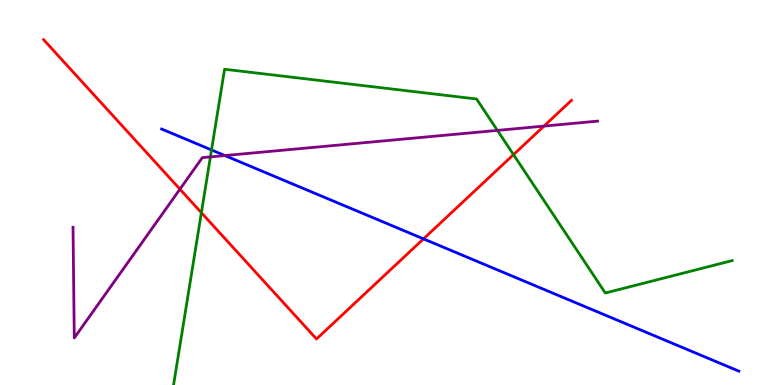[{'lines': ['blue', 'red'], 'intersections': [{'x': 5.46, 'y': 3.8}]}, {'lines': ['green', 'red'], 'intersections': [{'x': 2.6, 'y': 4.48}, {'x': 6.63, 'y': 5.98}]}, {'lines': ['purple', 'red'], 'intersections': [{'x': 2.32, 'y': 5.09}, {'x': 7.02, 'y': 6.72}]}, {'lines': ['blue', 'green'], 'intersections': [{'x': 2.73, 'y': 6.11}]}, {'lines': ['blue', 'purple'], 'intersections': [{'x': 2.9, 'y': 5.96}]}, {'lines': ['green', 'purple'], 'intersections': [{'x': 2.71, 'y': 5.92}, {'x': 6.42, 'y': 6.61}]}]